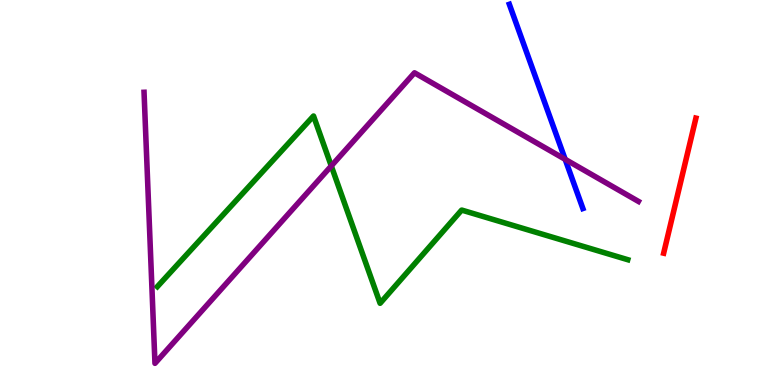[{'lines': ['blue', 'red'], 'intersections': []}, {'lines': ['green', 'red'], 'intersections': []}, {'lines': ['purple', 'red'], 'intersections': []}, {'lines': ['blue', 'green'], 'intersections': []}, {'lines': ['blue', 'purple'], 'intersections': [{'x': 7.29, 'y': 5.86}]}, {'lines': ['green', 'purple'], 'intersections': [{'x': 4.27, 'y': 5.69}]}]